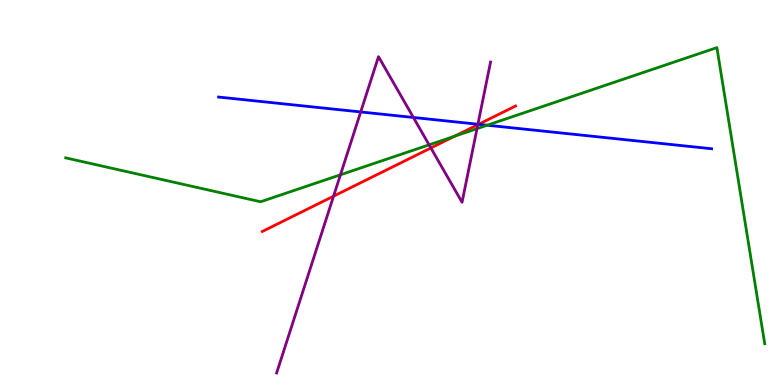[{'lines': ['blue', 'red'], 'intersections': [{'x': 6.18, 'y': 6.77}]}, {'lines': ['green', 'red'], 'intersections': [{'x': 5.86, 'y': 6.46}]}, {'lines': ['purple', 'red'], 'intersections': [{'x': 4.3, 'y': 4.9}, {'x': 5.56, 'y': 6.16}, {'x': 6.17, 'y': 6.76}]}, {'lines': ['blue', 'green'], 'intersections': [{'x': 6.29, 'y': 6.75}]}, {'lines': ['blue', 'purple'], 'intersections': [{'x': 4.65, 'y': 7.09}, {'x': 5.33, 'y': 6.95}, {'x': 6.17, 'y': 6.77}]}, {'lines': ['green', 'purple'], 'intersections': [{'x': 4.39, 'y': 5.46}, {'x': 5.54, 'y': 6.24}, {'x': 6.15, 'y': 6.66}]}]